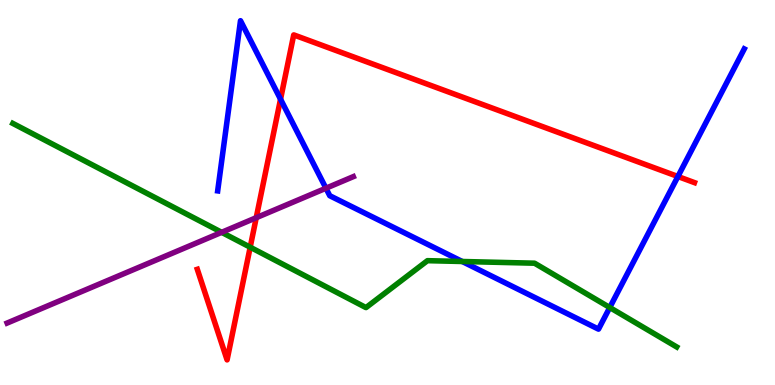[{'lines': ['blue', 'red'], 'intersections': [{'x': 3.62, 'y': 7.42}, {'x': 8.75, 'y': 5.42}]}, {'lines': ['green', 'red'], 'intersections': [{'x': 3.23, 'y': 3.58}]}, {'lines': ['purple', 'red'], 'intersections': [{'x': 3.31, 'y': 4.35}]}, {'lines': ['blue', 'green'], 'intersections': [{'x': 5.96, 'y': 3.21}, {'x': 7.87, 'y': 2.01}]}, {'lines': ['blue', 'purple'], 'intersections': [{'x': 4.21, 'y': 5.11}]}, {'lines': ['green', 'purple'], 'intersections': [{'x': 2.86, 'y': 3.97}]}]